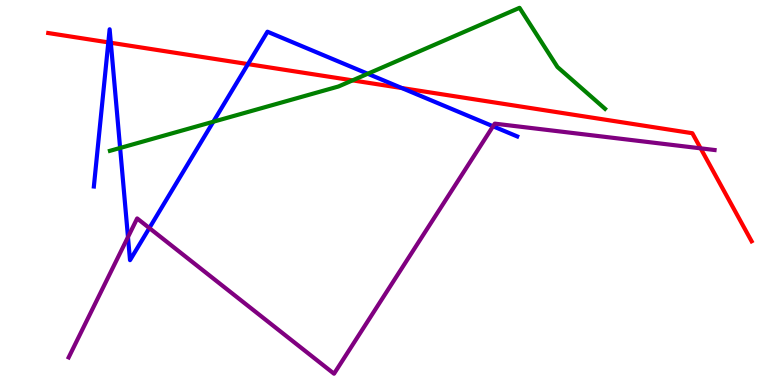[{'lines': ['blue', 'red'], 'intersections': [{'x': 1.4, 'y': 8.9}, {'x': 1.43, 'y': 8.89}, {'x': 3.2, 'y': 8.33}, {'x': 5.18, 'y': 7.71}]}, {'lines': ['green', 'red'], 'intersections': [{'x': 4.55, 'y': 7.91}]}, {'lines': ['purple', 'red'], 'intersections': [{'x': 9.04, 'y': 6.15}]}, {'lines': ['blue', 'green'], 'intersections': [{'x': 1.55, 'y': 6.16}, {'x': 2.75, 'y': 6.84}, {'x': 4.75, 'y': 8.08}]}, {'lines': ['blue', 'purple'], 'intersections': [{'x': 1.65, 'y': 3.84}, {'x': 1.93, 'y': 4.08}, {'x': 6.36, 'y': 6.72}]}, {'lines': ['green', 'purple'], 'intersections': []}]